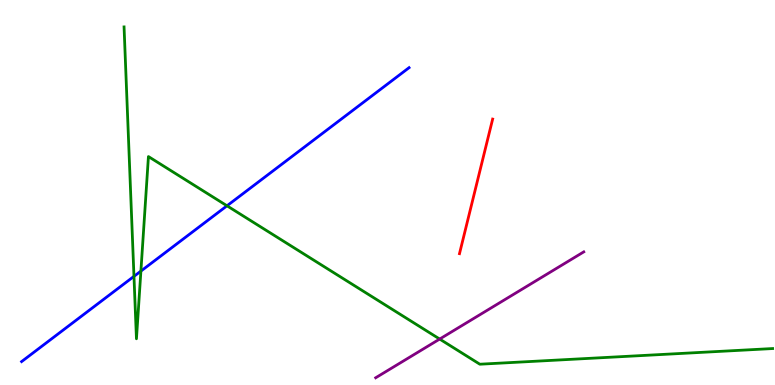[{'lines': ['blue', 'red'], 'intersections': []}, {'lines': ['green', 'red'], 'intersections': []}, {'lines': ['purple', 'red'], 'intersections': []}, {'lines': ['blue', 'green'], 'intersections': [{'x': 1.73, 'y': 2.82}, {'x': 1.82, 'y': 2.96}, {'x': 2.93, 'y': 4.65}]}, {'lines': ['blue', 'purple'], 'intersections': []}, {'lines': ['green', 'purple'], 'intersections': [{'x': 5.67, 'y': 1.19}]}]